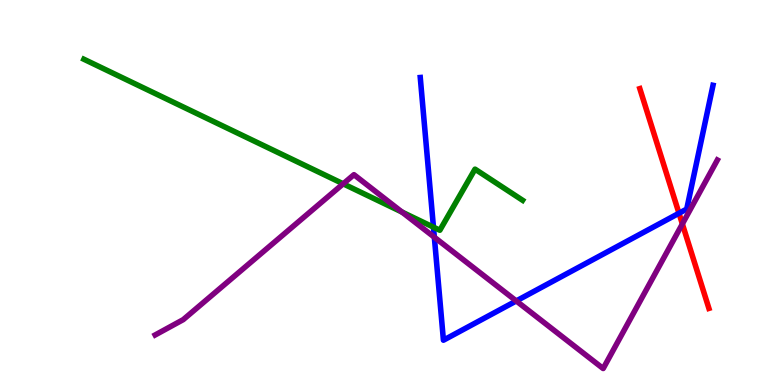[{'lines': ['blue', 'red'], 'intersections': [{'x': 8.76, 'y': 4.46}]}, {'lines': ['green', 'red'], 'intersections': []}, {'lines': ['purple', 'red'], 'intersections': [{'x': 8.8, 'y': 4.18}]}, {'lines': ['blue', 'green'], 'intersections': [{'x': 5.59, 'y': 4.1}]}, {'lines': ['blue', 'purple'], 'intersections': [{'x': 5.6, 'y': 3.84}, {'x': 6.66, 'y': 2.18}]}, {'lines': ['green', 'purple'], 'intersections': [{'x': 4.43, 'y': 5.23}, {'x': 5.19, 'y': 4.49}]}]